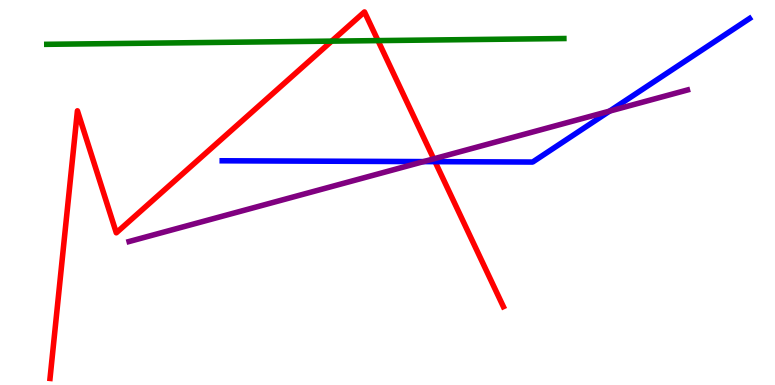[{'lines': ['blue', 'red'], 'intersections': [{'x': 5.61, 'y': 5.8}]}, {'lines': ['green', 'red'], 'intersections': [{'x': 4.28, 'y': 8.93}, {'x': 4.88, 'y': 8.95}]}, {'lines': ['purple', 'red'], 'intersections': [{'x': 5.6, 'y': 5.87}]}, {'lines': ['blue', 'green'], 'intersections': []}, {'lines': ['blue', 'purple'], 'intersections': [{'x': 5.47, 'y': 5.8}, {'x': 7.87, 'y': 7.11}]}, {'lines': ['green', 'purple'], 'intersections': []}]